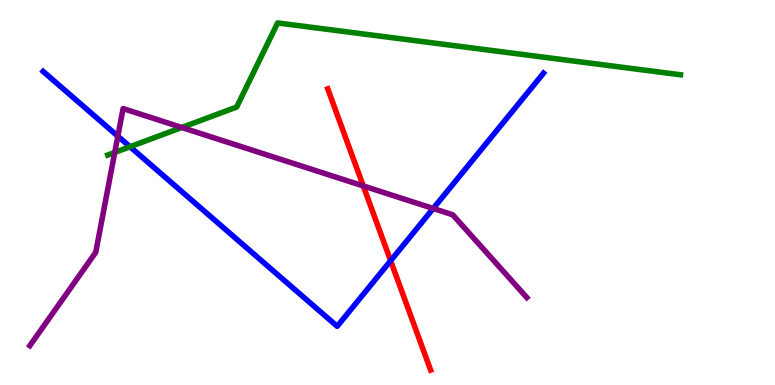[{'lines': ['blue', 'red'], 'intersections': [{'x': 5.04, 'y': 3.23}]}, {'lines': ['green', 'red'], 'intersections': []}, {'lines': ['purple', 'red'], 'intersections': [{'x': 4.69, 'y': 5.17}]}, {'lines': ['blue', 'green'], 'intersections': [{'x': 1.68, 'y': 6.19}]}, {'lines': ['blue', 'purple'], 'intersections': [{'x': 1.52, 'y': 6.46}, {'x': 5.59, 'y': 4.58}]}, {'lines': ['green', 'purple'], 'intersections': [{'x': 1.48, 'y': 6.04}, {'x': 2.35, 'y': 6.69}]}]